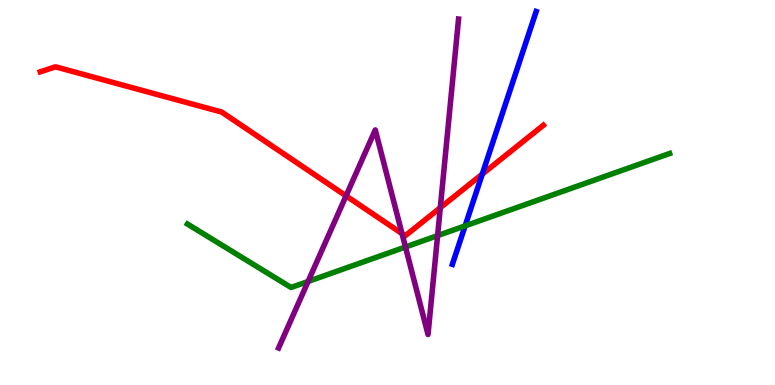[{'lines': ['blue', 'red'], 'intersections': [{'x': 6.22, 'y': 5.48}]}, {'lines': ['green', 'red'], 'intersections': []}, {'lines': ['purple', 'red'], 'intersections': [{'x': 4.47, 'y': 4.91}, {'x': 5.19, 'y': 3.93}, {'x': 5.68, 'y': 4.61}]}, {'lines': ['blue', 'green'], 'intersections': [{'x': 6.0, 'y': 4.13}]}, {'lines': ['blue', 'purple'], 'intersections': []}, {'lines': ['green', 'purple'], 'intersections': [{'x': 3.98, 'y': 2.69}, {'x': 5.23, 'y': 3.58}, {'x': 5.65, 'y': 3.88}]}]